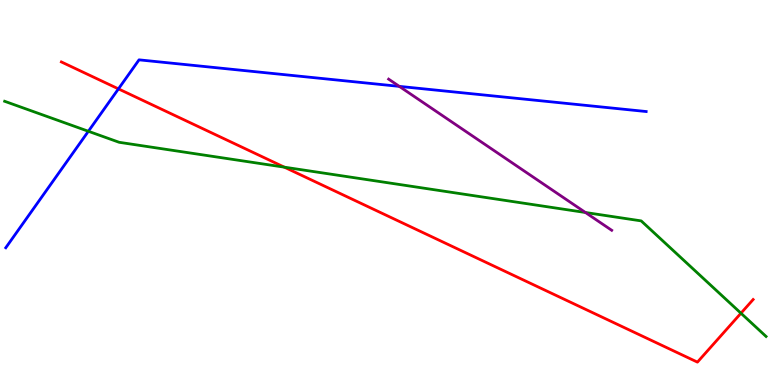[{'lines': ['blue', 'red'], 'intersections': [{'x': 1.53, 'y': 7.69}]}, {'lines': ['green', 'red'], 'intersections': [{'x': 3.67, 'y': 5.66}, {'x': 9.56, 'y': 1.86}]}, {'lines': ['purple', 'red'], 'intersections': []}, {'lines': ['blue', 'green'], 'intersections': [{'x': 1.14, 'y': 6.59}]}, {'lines': ['blue', 'purple'], 'intersections': [{'x': 5.15, 'y': 7.76}]}, {'lines': ['green', 'purple'], 'intersections': [{'x': 7.55, 'y': 4.48}]}]